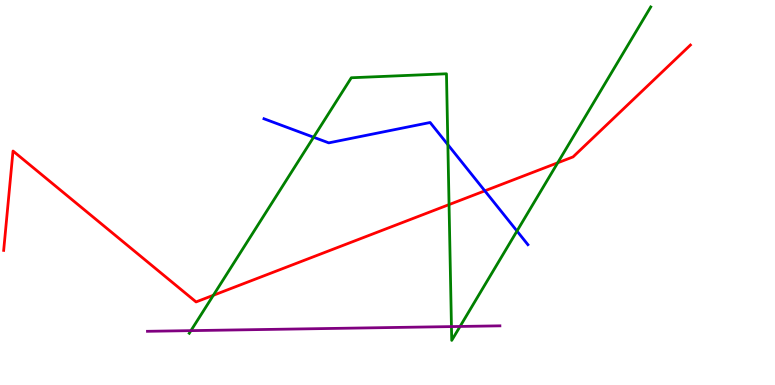[{'lines': ['blue', 'red'], 'intersections': [{'x': 6.26, 'y': 5.04}]}, {'lines': ['green', 'red'], 'intersections': [{'x': 2.75, 'y': 2.33}, {'x': 5.79, 'y': 4.69}, {'x': 7.2, 'y': 5.77}]}, {'lines': ['purple', 'red'], 'intersections': []}, {'lines': ['blue', 'green'], 'intersections': [{'x': 4.05, 'y': 6.44}, {'x': 5.78, 'y': 6.24}, {'x': 6.67, 'y': 4.0}]}, {'lines': ['blue', 'purple'], 'intersections': []}, {'lines': ['green', 'purple'], 'intersections': [{'x': 2.46, 'y': 1.41}, {'x': 5.83, 'y': 1.52}, {'x': 5.94, 'y': 1.52}]}]